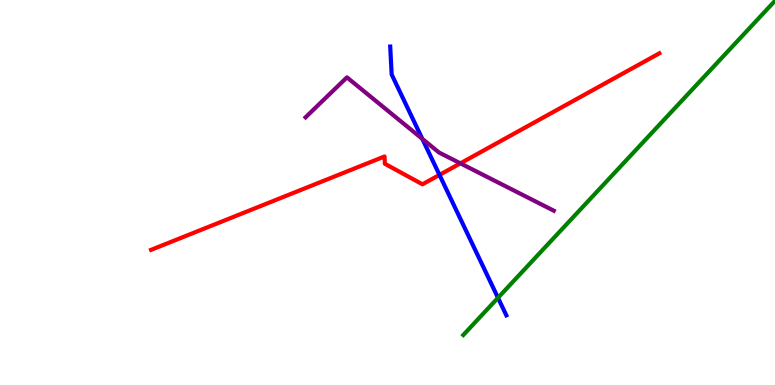[{'lines': ['blue', 'red'], 'intersections': [{'x': 5.67, 'y': 5.46}]}, {'lines': ['green', 'red'], 'intersections': []}, {'lines': ['purple', 'red'], 'intersections': [{'x': 5.94, 'y': 5.76}]}, {'lines': ['blue', 'green'], 'intersections': [{'x': 6.43, 'y': 2.26}]}, {'lines': ['blue', 'purple'], 'intersections': [{'x': 5.45, 'y': 6.39}]}, {'lines': ['green', 'purple'], 'intersections': []}]